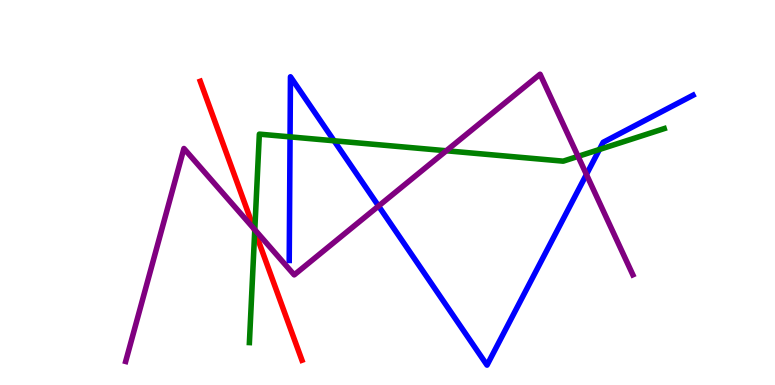[{'lines': ['blue', 'red'], 'intersections': []}, {'lines': ['green', 'red'], 'intersections': [{'x': 3.29, 'y': 4.01}]}, {'lines': ['purple', 'red'], 'intersections': [{'x': 3.28, 'y': 4.06}]}, {'lines': ['blue', 'green'], 'intersections': [{'x': 3.74, 'y': 6.45}, {'x': 4.31, 'y': 6.34}, {'x': 7.73, 'y': 6.12}]}, {'lines': ['blue', 'purple'], 'intersections': [{'x': 4.88, 'y': 4.65}, {'x': 7.57, 'y': 5.47}]}, {'lines': ['green', 'purple'], 'intersections': [{'x': 3.29, 'y': 4.03}, {'x': 5.76, 'y': 6.08}, {'x': 7.46, 'y': 5.94}]}]